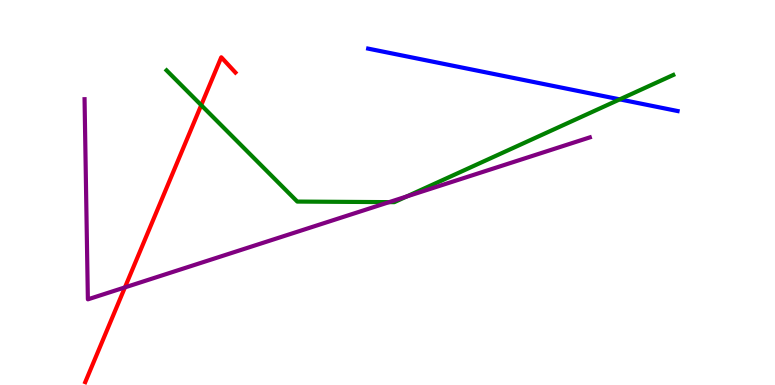[{'lines': ['blue', 'red'], 'intersections': []}, {'lines': ['green', 'red'], 'intersections': [{'x': 2.6, 'y': 7.27}]}, {'lines': ['purple', 'red'], 'intersections': [{'x': 1.61, 'y': 2.54}]}, {'lines': ['blue', 'green'], 'intersections': [{'x': 8.0, 'y': 7.42}]}, {'lines': ['blue', 'purple'], 'intersections': []}, {'lines': ['green', 'purple'], 'intersections': [{'x': 5.02, 'y': 4.75}, {'x': 5.25, 'y': 4.9}]}]